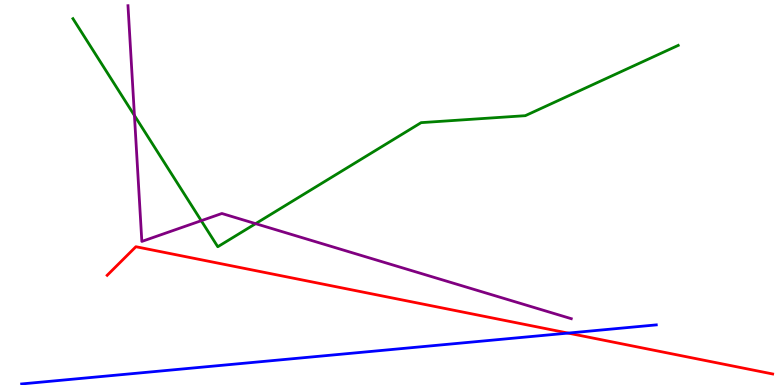[{'lines': ['blue', 'red'], 'intersections': [{'x': 7.33, 'y': 1.35}]}, {'lines': ['green', 'red'], 'intersections': []}, {'lines': ['purple', 'red'], 'intersections': []}, {'lines': ['blue', 'green'], 'intersections': []}, {'lines': ['blue', 'purple'], 'intersections': []}, {'lines': ['green', 'purple'], 'intersections': [{'x': 1.73, 'y': 7.0}, {'x': 2.6, 'y': 4.27}, {'x': 3.3, 'y': 4.19}]}]